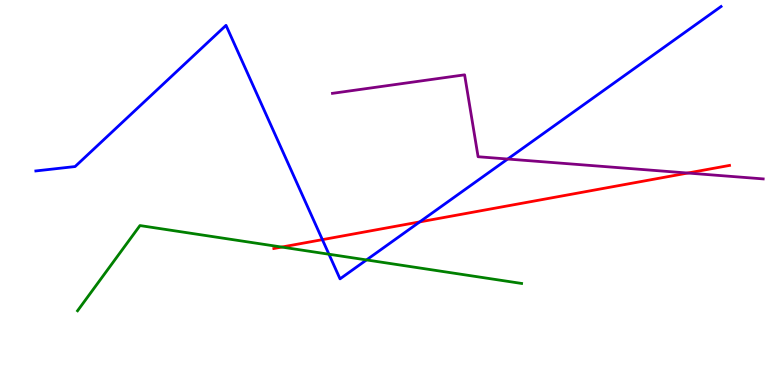[{'lines': ['blue', 'red'], 'intersections': [{'x': 4.16, 'y': 3.78}, {'x': 5.42, 'y': 4.24}]}, {'lines': ['green', 'red'], 'intersections': [{'x': 3.63, 'y': 3.58}]}, {'lines': ['purple', 'red'], 'intersections': [{'x': 8.87, 'y': 5.51}]}, {'lines': ['blue', 'green'], 'intersections': [{'x': 4.24, 'y': 3.4}, {'x': 4.73, 'y': 3.25}]}, {'lines': ['blue', 'purple'], 'intersections': [{'x': 6.55, 'y': 5.87}]}, {'lines': ['green', 'purple'], 'intersections': []}]